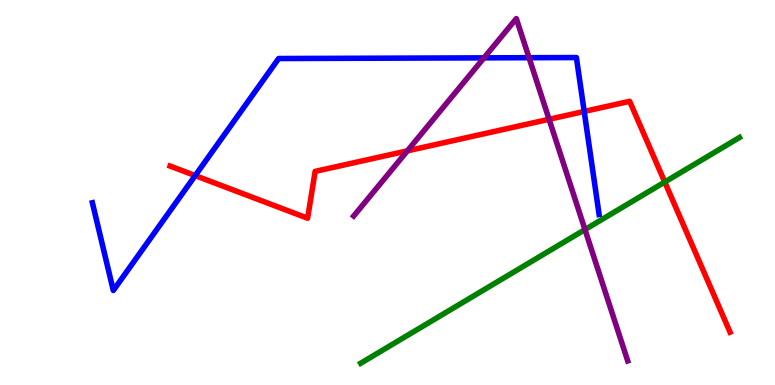[{'lines': ['blue', 'red'], 'intersections': [{'x': 2.52, 'y': 5.44}, {'x': 7.54, 'y': 7.11}]}, {'lines': ['green', 'red'], 'intersections': [{'x': 8.58, 'y': 5.27}]}, {'lines': ['purple', 'red'], 'intersections': [{'x': 5.26, 'y': 6.08}, {'x': 7.08, 'y': 6.9}]}, {'lines': ['blue', 'green'], 'intersections': []}, {'lines': ['blue', 'purple'], 'intersections': [{'x': 6.24, 'y': 8.5}, {'x': 6.83, 'y': 8.5}]}, {'lines': ['green', 'purple'], 'intersections': [{'x': 7.55, 'y': 4.04}]}]